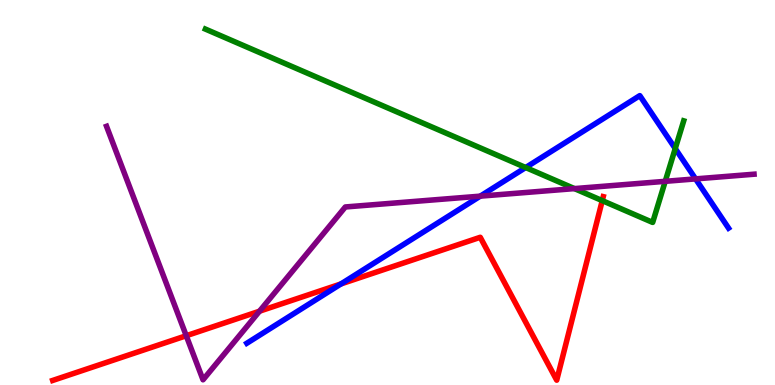[{'lines': ['blue', 'red'], 'intersections': [{'x': 4.4, 'y': 2.63}]}, {'lines': ['green', 'red'], 'intersections': [{'x': 7.77, 'y': 4.79}]}, {'lines': ['purple', 'red'], 'intersections': [{'x': 2.4, 'y': 1.28}, {'x': 3.35, 'y': 1.92}]}, {'lines': ['blue', 'green'], 'intersections': [{'x': 6.78, 'y': 5.65}, {'x': 8.71, 'y': 6.14}]}, {'lines': ['blue', 'purple'], 'intersections': [{'x': 6.2, 'y': 4.91}, {'x': 8.98, 'y': 5.35}]}, {'lines': ['green', 'purple'], 'intersections': [{'x': 7.41, 'y': 5.1}, {'x': 8.58, 'y': 5.29}]}]